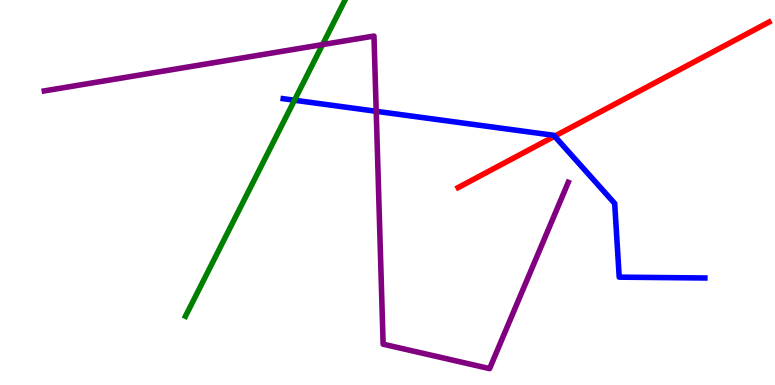[{'lines': ['blue', 'red'], 'intersections': [{'x': 7.16, 'y': 6.46}]}, {'lines': ['green', 'red'], 'intersections': []}, {'lines': ['purple', 'red'], 'intersections': []}, {'lines': ['blue', 'green'], 'intersections': [{'x': 3.8, 'y': 7.4}]}, {'lines': ['blue', 'purple'], 'intersections': [{'x': 4.85, 'y': 7.11}]}, {'lines': ['green', 'purple'], 'intersections': [{'x': 4.16, 'y': 8.84}]}]